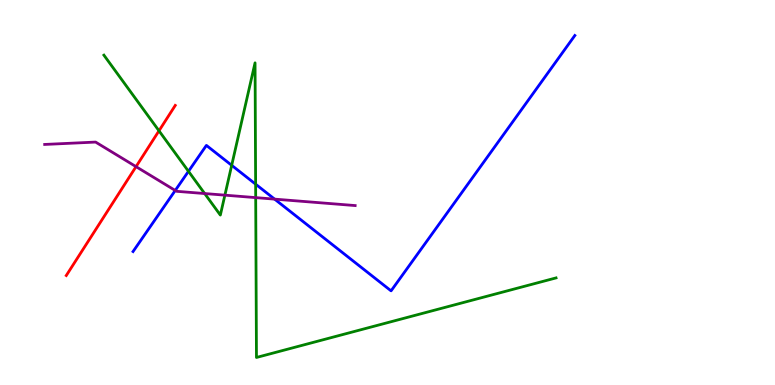[{'lines': ['blue', 'red'], 'intersections': []}, {'lines': ['green', 'red'], 'intersections': [{'x': 2.05, 'y': 6.6}]}, {'lines': ['purple', 'red'], 'intersections': [{'x': 1.76, 'y': 5.67}]}, {'lines': ['blue', 'green'], 'intersections': [{'x': 2.43, 'y': 5.55}, {'x': 2.99, 'y': 5.71}, {'x': 3.3, 'y': 5.22}]}, {'lines': ['blue', 'purple'], 'intersections': [{'x': 2.26, 'y': 5.05}, {'x': 3.54, 'y': 4.83}]}, {'lines': ['green', 'purple'], 'intersections': [{'x': 2.64, 'y': 4.97}, {'x': 2.9, 'y': 4.93}, {'x': 3.3, 'y': 4.87}]}]